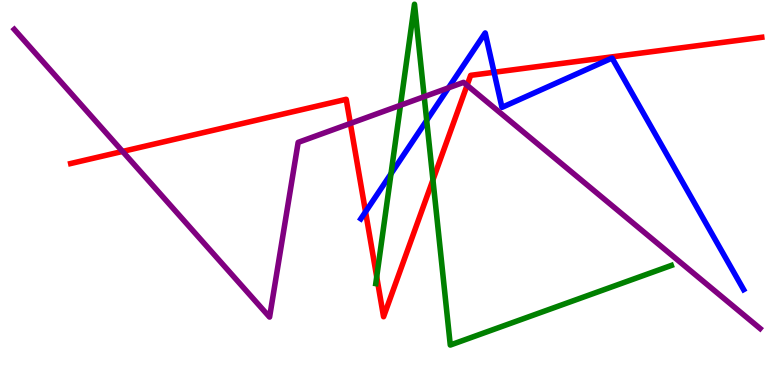[{'lines': ['blue', 'red'], 'intersections': [{'x': 4.72, 'y': 4.5}, {'x': 6.38, 'y': 8.12}]}, {'lines': ['green', 'red'], 'intersections': [{'x': 4.86, 'y': 2.81}, {'x': 5.59, 'y': 5.33}]}, {'lines': ['purple', 'red'], 'intersections': [{'x': 1.58, 'y': 6.07}, {'x': 4.52, 'y': 6.79}, {'x': 6.03, 'y': 7.78}]}, {'lines': ['blue', 'green'], 'intersections': [{'x': 5.05, 'y': 5.49}, {'x': 5.51, 'y': 6.87}]}, {'lines': ['blue', 'purple'], 'intersections': [{'x': 5.79, 'y': 7.72}]}, {'lines': ['green', 'purple'], 'intersections': [{'x': 5.17, 'y': 7.27}, {'x': 5.47, 'y': 7.49}]}]